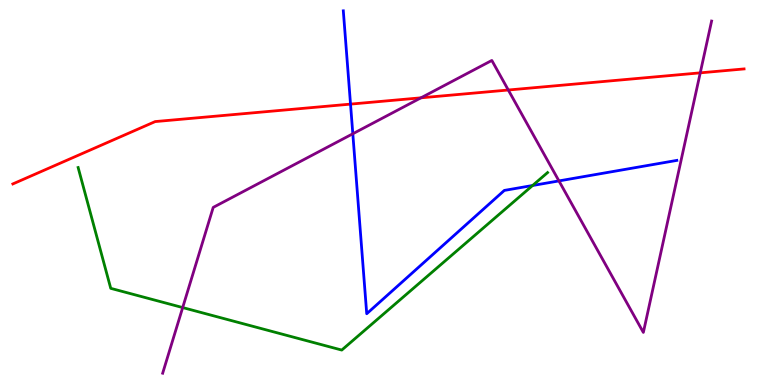[{'lines': ['blue', 'red'], 'intersections': [{'x': 4.52, 'y': 7.3}]}, {'lines': ['green', 'red'], 'intersections': []}, {'lines': ['purple', 'red'], 'intersections': [{'x': 5.43, 'y': 7.46}, {'x': 6.56, 'y': 7.66}, {'x': 9.04, 'y': 8.11}]}, {'lines': ['blue', 'green'], 'intersections': [{'x': 6.87, 'y': 5.18}]}, {'lines': ['blue', 'purple'], 'intersections': [{'x': 4.55, 'y': 6.53}, {'x': 7.21, 'y': 5.3}]}, {'lines': ['green', 'purple'], 'intersections': [{'x': 2.36, 'y': 2.01}]}]